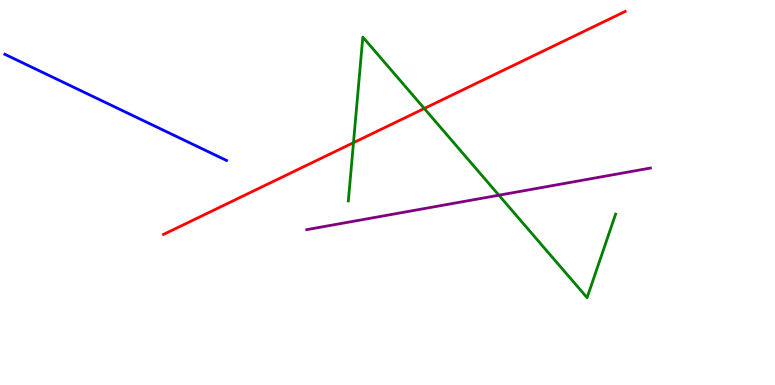[{'lines': ['blue', 'red'], 'intersections': []}, {'lines': ['green', 'red'], 'intersections': [{'x': 4.56, 'y': 6.29}, {'x': 5.47, 'y': 7.18}]}, {'lines': ['purple', 'red'], 'intersections': []}, {'lines': ['blue', 'green'], 'intersections': []}, {'lines': ['blue', 'purple'], 'intersections': []}, {'lines': ['green', 'purple'], 'intersections': [{'x': 6.44, 'y': 4.93}]}]